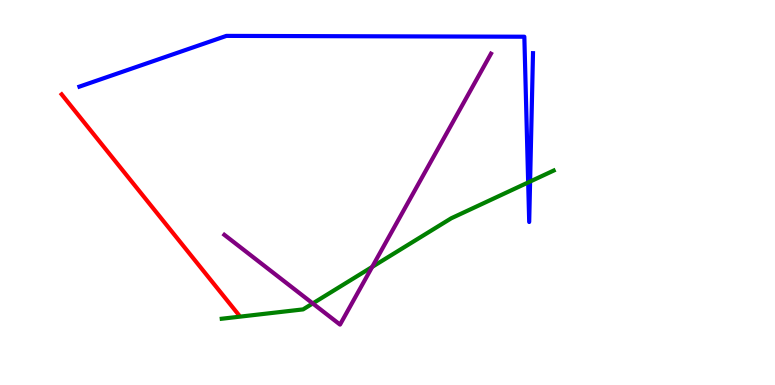[{'lines': ['blue', 'red'], 'intersections': []}, {'lines': ['green', 'red'], 'intersections': []}, {'lines': ['purple', 'red'], 'intersections': []}, {'lines': ['blue', 'green'], 'intersections': [{'x': 6.81, 'y': 5.26}, {'x': 6.84, 'y': 5.28}]}, {'lines': ['blue', 'purple'], 'intersections': []}, {'lines': ['green', 'purple'], 'intersections': [{'x': 4.04, 'y': 2.12}, {'x': 4.8, 'y': 3.07}]}]